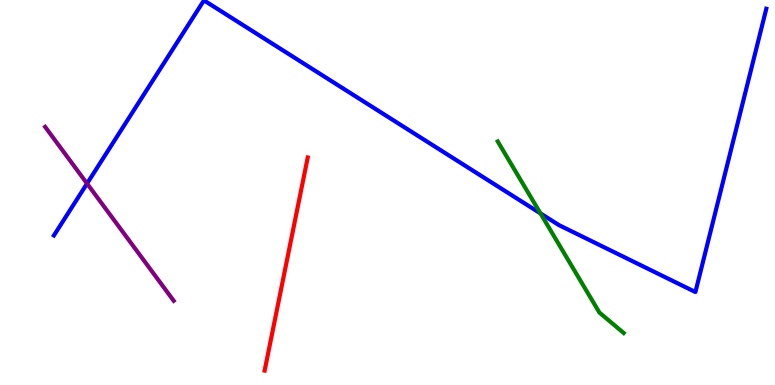[{'lines': ['blue', 'red'], 'intersections': []}, {'lines': ['green', 'red'], 'intersections': []}, {'lines': ['purple', 'red'], 'intersections': []}, {'lines': ['blue', 'green'], 'intersections': [{'x': 6.97, 'y': 4.46}]}, {'lines': ['blue', 'purple'], 'intersections': [{'x': 1.12, 'y': 5.23}]}, {'lines': ['green', 'purple'], 'intersections': []}]